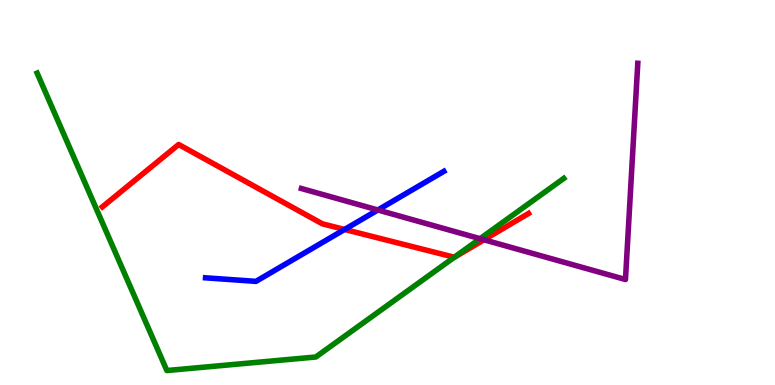[{'lines': ['blue', 'red'], 'intersections': [{'x': 4.45, 'y': 4.04}]}, {'lines': ['green', 'red'], 'intersections': [{'x': 5.86, 'y': 3.32}]}, {'lines': ['purple', 'red'], 'intersections': [{'x': 6.25, 'y': 3.77}]}, {'lines': ['blue', 'green'], 'intersections': []}, {'lines': ['blue', 'purple'], 'intersections': [{'x': 4.88, 'y': 4.55}]}, {'lines': ['green', 'purple'], 'intersections': [{'x': 6.19, 'y': 3.8}]}]